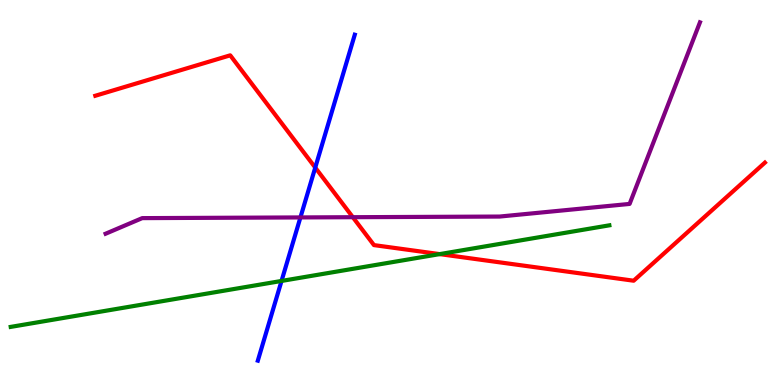[{'lines': ['blue', 'red'], 'intersections': [{'x': 4.07, 'y': 5.65}]}, {'lines': ['green', 'red'], 'intersections': [{'x': 5.67, 'y': 3.4}]}, {'lines': ['purple', 'red'], 'intersections': [{'x': 4.55, 'y': 4.36}]}, {'lines': ['blue', 'green'], 'intersections': [{'x': 3.63, 'y': 2.7}]}, {'lines': ['blue', 'purple'], 'intersections': [{'x': 3.88, 'y': 4.35}]}, {'lines': ['green', 'purple'], 'intersections': []}]